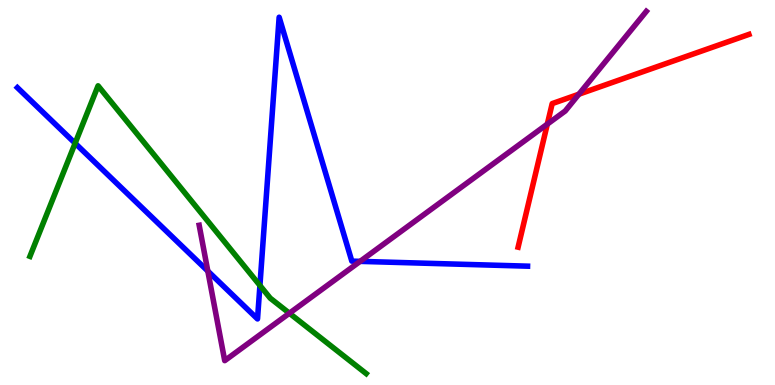[{'lines': ['blue', 'red'], 'intersections': []}, {'lines': ['green', 'red'], 'intersections': []}, {'lines': ['purple', 'red'], 'intersections': [{'x': 7.06, 'y': 6.78}, {'x': 7.47, 'y': 7.55}]}, {'lines': ['blue', 'green'], 'intersections': [{'x': 0.969, 'y': 6.28}, {'x': 3.35, 'y': 2.59}]}, {'lines': ['blue', 'purple'], 'intersections': [{'x': 2.68, 'y': 2.96}, {'x': 4.65, 'y': 3.21}]}, {'lines': ['green', 'purple'], 'intersections': [{'x': 3.73, 'y': 1.86}]}]